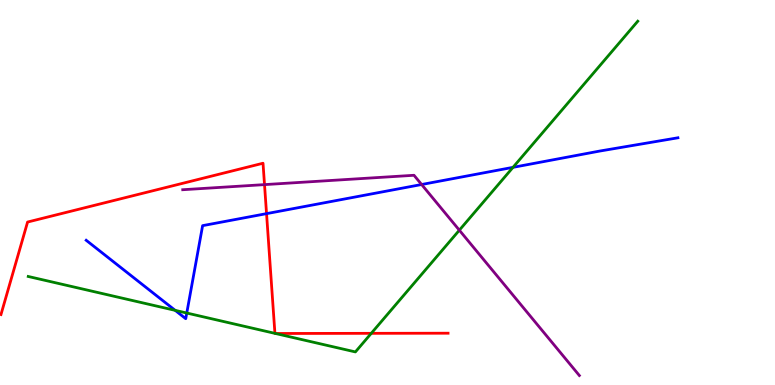[{'lines': ['blue', 'red'], 'intersections': [{'x': 3.44, 'y': 4.45}]}, {'lines': ['green', 'red'], 'intersections': [{'x': 3.55, 'y': 1.34}, {'x': 3.55, 'y': 1.34}, {'x': 4.79, 'y': 1.34}]}, {'lines': ['purple', 'red'], 'intersections': [{'x': 3.41, 'y': 5.2}]}, {'lines': ['blue', 'green'], 'intersections': [{'x': 2.26, 'y': 1.94}, {'x': 2.41, 'y': 1.87}, {'x': 6.62, 'y': 5.65}]}, {'lines': ['blue', 'purple'], 'intersections': [{'x': 5.44, 'y': 5.21}]}, {'lines': ['green', 'purple'], 'intersections': [{'x': 5.93, 'y': 4.02}]}]